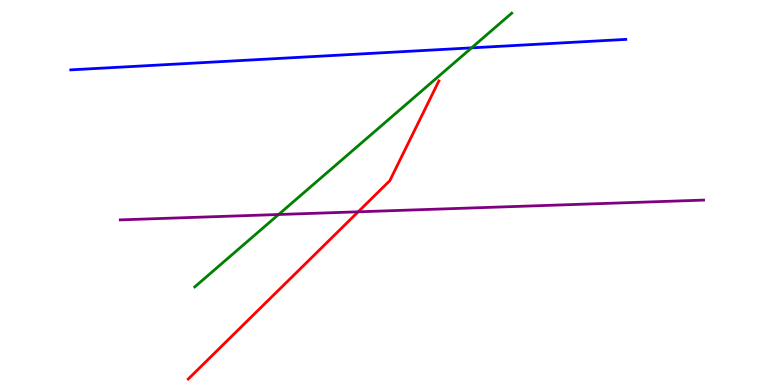[{'lines': ['blue', 'red'], 'intersections': []}, {'lines': ['green', 'red'], 'intersections': []}, {'lines': ['purple', 'red'], 'intersections': [{'x': 4.62, 'y': 4.5}]}, {'lines': ['blue', 'green'], 'intersections': [{'x': 6.08, 'y': 8.76}]}, {'lines': ['blue', 'purple'], 'intersections': []}, {'lines': ['green', 'purple'], 'intersections': [{'x': 3.59, 'y': 4.43}]}]